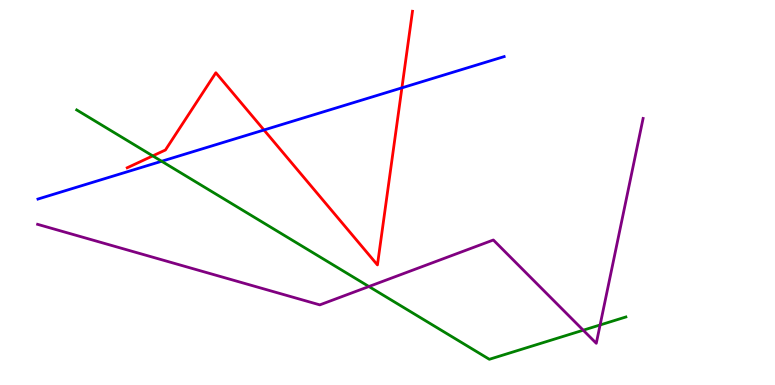[{'lines': ['blue', 'red'], 'intersections': [{'x': 3.41, 'y': 6.62}, {'x': 5.19, 'y': 7.72}]}, {'lines': ['green', 'red'], 'intersections': [{'x': 1.97, 'y': 5.95}]}, {'lines': ['purple', 'red'], 'intersections': []}, {'lines': ['blue', 'green'], 'intersections': [{'x': 2.09, 'y': 5.81}]}, {'lines': ['blue', 'purple'], 'intersections': []}, {'lines': ['green', 'purple'], 'intersections': [{'x': 4.76, 'y': 2.56}, {'x': 7.53, 'y': 1.42}, {'x': 7.74, 'y': 1.56}]}]